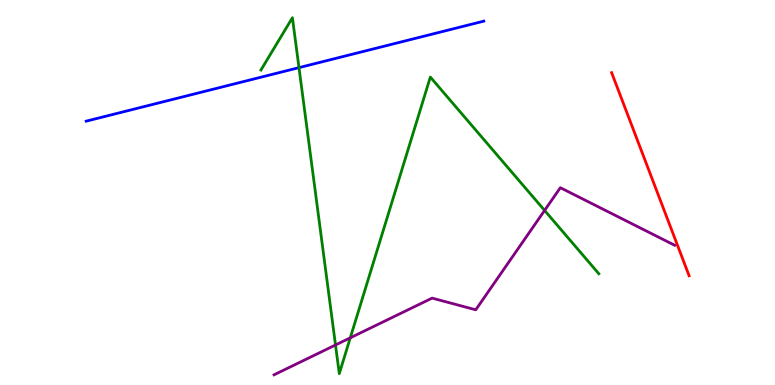[{'lines': ['blue', 'red'], 'intersections': []}, {'lines': ['green', 'red'], 'intersections': []}, {'lines': ['purple', 'red'], 'intersections': []}, {'lines': ['blue', 'green'], 'intersections': [{'x': 3.86, 'y': 8.24}]}, {'lines': ['blue', 'purple'], 'intersections': []}, {'lines': ['green', 'purple'], 'intersections': [{'x': 4.33, 'y': 1.04}, {'x': 4.52, 'y': 1.23}, {'x': 7.03, 'y': 4.53}]}]